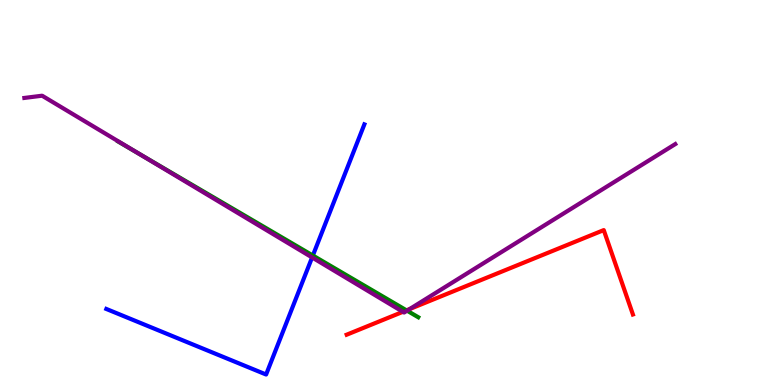[{'lines': ['blue', 'red'], 'intersections': []}, {'lines': ['green', 'red'], 'intersections': [{'x': 5.25, 'y': 1.94}]}, {'lines': ['purple', 'red'], 'intersections': [{'x': 5.2, 'y': 1.9}, {'x': 5.29, 'y': 1.97}]}, {'lines': ['blue', 'green'], 'intersections': [{'x': 4.04, 'y': 3.36}]}, {'lines': ['blue', 'purple'], 'intersections': [{'x': 4.03, 'y': 3.31}]}, {'lines': ['green', 'purple'], 'intersections': [{'x': 1.79, 'y': 6.01}, {'x': 5.25, 'y': 1.93}]}]